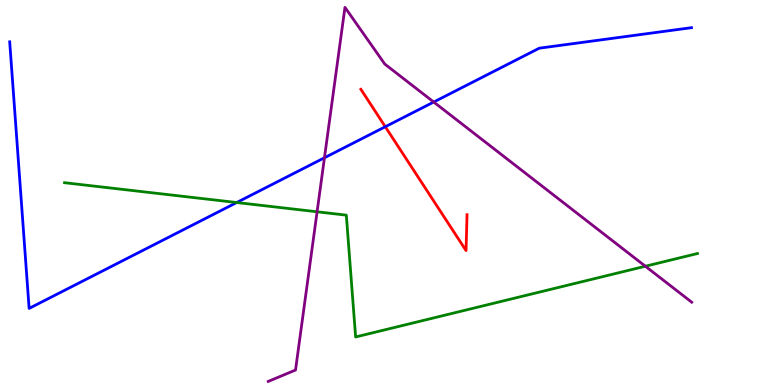[{'lines': ['blue', 'red'], 'intersections': [{'x': 4.97, 'y': 6.71}]}, {'lines': ['green', 'red'], 'intersections': []}, {'lines': ['purple', 'red'], 'intersections': []}, {'lines': ['blue', 'green'], 'intersections': [{'x': 3.05, 'y': 4.74}]}, {'lines': ['blue', 'purple'], 'intersections': [{'x': 4.19, 'y': 5.9}, {'x': 5.6, 'y': 7.35}]}, {'lines': ['green', 'purple'], 'intersections': [{'x': 4.09, 'y': 4.5}, {'x': 8.33, 'y': 3.08}]}]